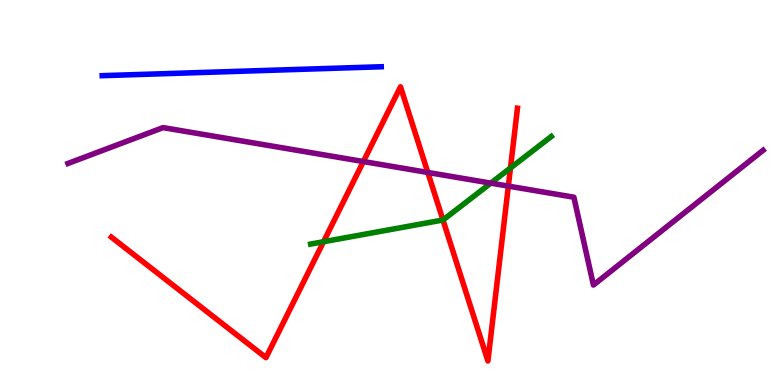[{'lines': ['blue', 'red'], 'intersections': []}, {'lines': ['green', 'red'], 'intersections': [{'x': 4.17, 'y': 3.72}, {'x': 5.72, 'y': 4.29}, {'x': 6.59, 'y': 5.64}]}, {'lines': ['purple', 'red'], 'intersections': [{'x': 4.69, 'y': 5.8}, {'x': 5.52, 'y': 5.52}, {'x': 6.56, 'y': 5.17}]}, {'lines': ['blue', 'green'], 'intersections': []}, {'lines': ['blue', 'purple'], 'intersections': []}, {'lines': ['green', 'purple'], 'intersections': [{'x': 6.33, 'y': 5.24}]}]